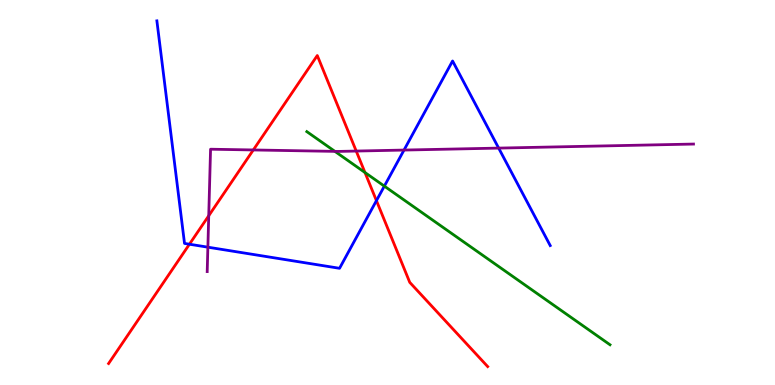[{'lines': ['blue', 'red'], 'intersections': [{'x': 2.44, 'y': 3.66}, {'x': 4.86, 'y': 4.79}]}, {'lines': ['green', 'red'], 'intersections': [{'x': 4.71, 'y': 5.52}]}, {'lines': ['purple', 'red'], 'intersections': [{'x': 2.69, 'y': 4.4}, {'x': 3.27, 'y': 6.1}, {'x': 4.6, 'y': 6.08}]}, {'lines': ['blue', 'green'], 'intersections': [{'x': 4.96, 'y': 5.17}]}, {'lines': ['blue', 'purple'], 'intersections': [{'x': 2.68, 'y': 3.58}, {'x': 5.21, 'y': 6.1}, {'x': 6.43, 'y': 6.15}]}, {'lines': ['green', 'purple'], 'intersections': [{'x': 4.32, 'y': 6.07}]}]